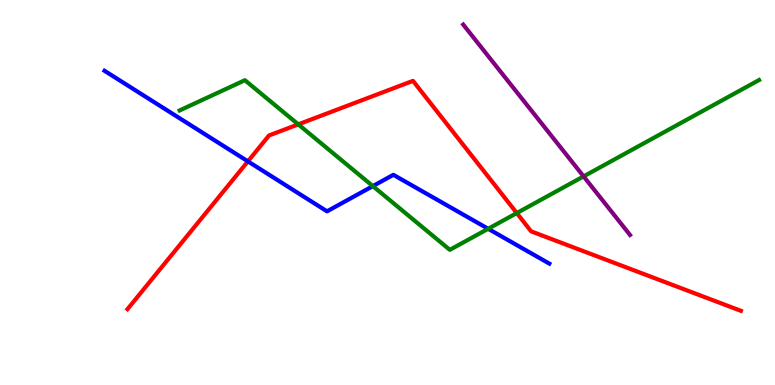[{'lines': ['blue', 'red'], 'intersections': [{'x': 3.2, 'y': 5.81}]}, {'lines': ['green', 'red'], 'intersections': [{'x': 3.85, 'y': 6.77}, {'x': 6.67, 'y': 4.47}]}, {'lines': ['purple', 'red'], 'intersections': []}, {'lines': ['blue', 'green'], 'intersections': [{'x': 4.81, 'y': 5.17}, {'x': 6.3, 'y': 4.06}]}, {'lines': ['blue', 'purple'], 'intersections': []}, {'lines': ['green', 'purple'], 'intersections': [{'x': 7.53, 'y': 5.42}]}]